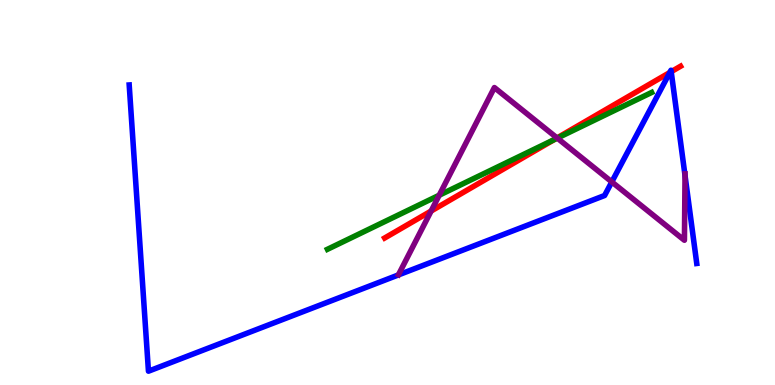[{'lines': ['blue', 'red'], 'intersections': [{'x': 8.64, 'y': 8.12}, {'x': 8.66, 'y': 8.14}]}, {'lines': ['green', 'red'], 'intersections': [{'x': 7.15, 'y': 6.37}]}, {'lines': ['purple', 'red'], 'intersections': [{'x': 5.56, 'y': 4.52}, {'x': 7.19, 'y': 6.42}]}, {'lines': ['blue', 'green'], 'intersections': []}, {'lines': ['blue', 'purple'], 'intersections': [{'x': 7.89, 'y': 5.27}, {'x': 8.84, 'y': 5.44}]}, {'lines': ['green', 'purple'], 'intersections': [{'x': 5.67, 'y': 4.93}, {'x': 7.19, 'y': 6.41}]}]